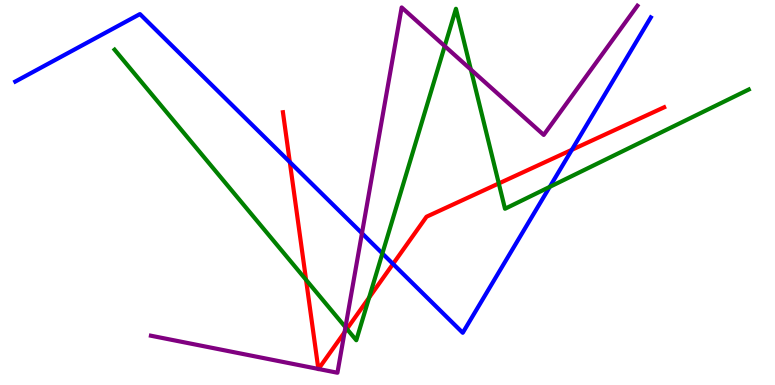[{'lines': ['blue', 'red'], 'intersections': [{'x': 3.74, 'y': 5.79}, {'x': 5.07, 'y': 3.14}, {'x': 7.38, 'y': 6.11}]}, {'lines': ['green', 'red'], 'intersections': [{'x': 3.95, 'y': 2.73}, {'x': 4.48, 'y': 1.46}, {'x': 4.76, 'y': 2.27}, {'x': 6.44, 'y': 5.24}]}, {'lines': ['purple', 'red'], 'intersections': [{'x': 4.11, 'y': 0.417}, {'x': 4.11, 'y': 0.416}, {'x': 4.45, 'y': 1.37}]}, {'lines': ['blue', 'green'], 'intersections': [{'x': 4.93, 'y': 3.42}, {'x': 7.09, 'y': 5.15}]}, {'lines': ['blue', 'purple'], 'intersections': [{'x': 4.67, 'y': 3.94}]}, {'lines': ['green', 'purple'], 'intersections': [{'x': 4.46, 'y': 1.5}, {'x': 5.74, 'y': 8.8}, {'x': 6.08, 'y': 8.19}]}]